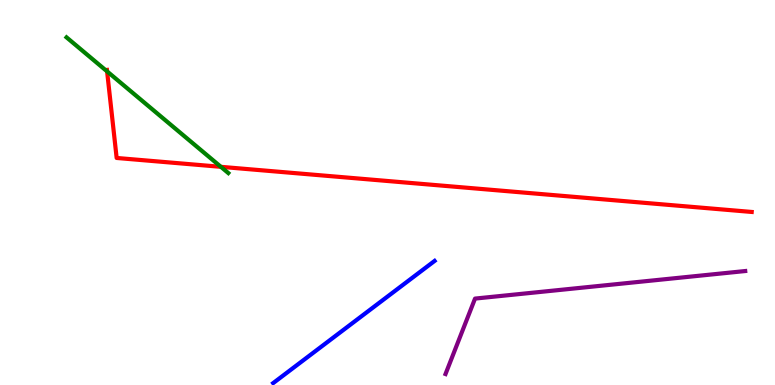[{'lines': ['blue', 'red'], 'intersections': []}, {'lines': ['green', 'red'], 'intersections': [{'x': 1.38, 'y': 8.15}, {'x': 2.85, 'y': 5.67}]}, {'lines': ['purple', 'red'], 'intersections': []}, {'lines': ['blue', 'green'], 'intersections': []}, {'lines': ['blue', 'purple'], 'intersections': []}, {'lines': ['green', 'purple'], 'intersections': []}]